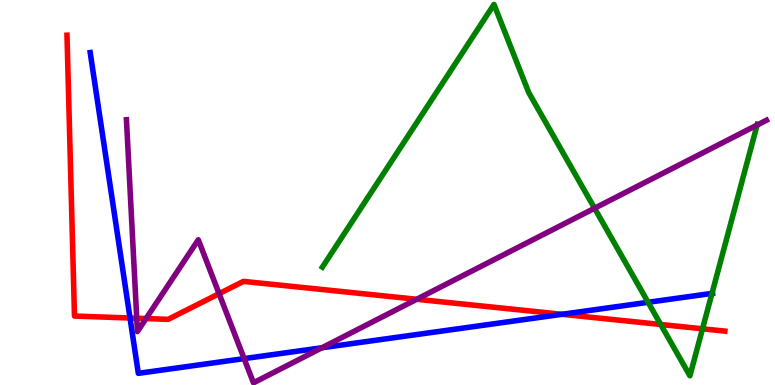[{'lines': ['blue', 'red'], 'intersections': [{'x': 1.68, 'y': 1.74}, {'x': 7.25, 'y': 1.84}]}, {'lines': ['green', 'red'], 'intersections': [{'x': 8.53, 'y': 1.57}, {'x': 9.06, 'y': 1.46}]}, {'lines': ['purple', 'red'], 'intersections': [{'x': 1.76, 'y': 1.73}, {'x': 1.88, 'y': 1.73}, {'x': 2.83, 'y': 2.37}, {'x': 5.38, 'y': 2.23}]}, {'lines': ['blue', 'green'], 'intersections': [{'x': 8.36, 'y': 2.15}, {'x': 9.19, 'y': 2.38}]}, {'lines': ['blue', 'purple'], 'intersections': [{'x': 3.15, 'y': 0.686}, {'x': 4.15, 'y': 0.967}]}, {'lines': ['green', 'purple'], 'intersections': [{'x': 7.67, 'y': 4.59}, {'x': 9.77, 'y': 6.75}]}]